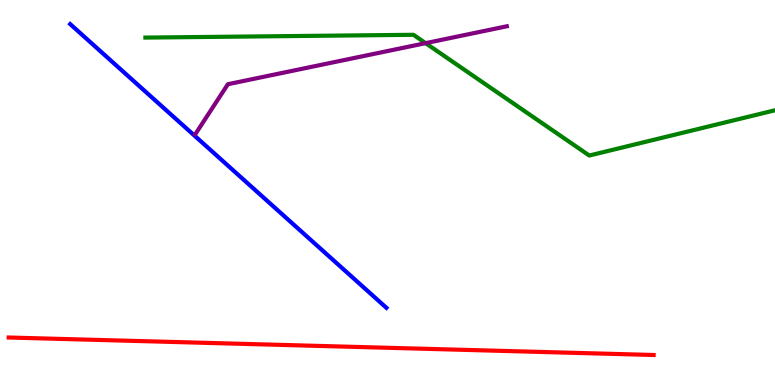[{'lines': ['blue', 'red'], 'intersections': []}, {'lines': ['green', 'red'], 'intersections': []}, {'lines': ['purple', 'red'], 'intersections': []}, {'lines': ['blue', 'green'], 'intersections': []}, {'lines': ['blue', 'purple'], 'intersections': []}, {'lines': ['green', 'purple'], 'intersections': [{'x': 5.49, 'y': 8.88}]}]